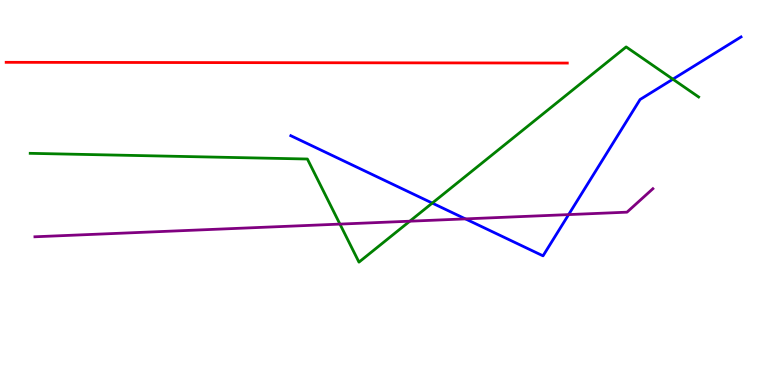[{'lines': ['blue', 'red'], 'intersections': []}, {'lines': ['green', 'red'], 'intersections': []}, {'lines': ['purple', 'red'], 'intersections': []}, {'lines': ['blue', 'green'], 'intersections': [{'x': 5.58, 'y': 4.72}, {'x': 8.68, 'y': 7.94}]}, {'lines': ['blue', 'purple'], 'intersections': [{'x': 6.01, 'y': 4.31}, {'x': 7.34, 'y': 4.43}]}, {'lines': ['green', 'purple'], 'intersections': [{'x': 4.39, 'y': 4.18}, {'x': 5.29, 'y': 4.25}]}]